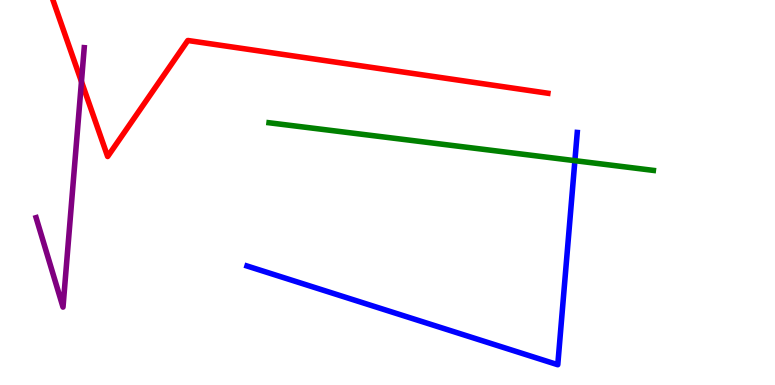[{'lines': ['blue', 'red'], 'intersections': []}, {'lines': ['green', 'red'], 'intersections': []}, {'lines': ['purple', 'red'], 'intersections': [{'x': 1.05, 'y': 7.88}]}, {'lines': ['blue', 'green'], 'intersections': [{'x': 7.42, 'y': 5.83}]}, {'lines': ['blue', 'purple'], 'intersections': []}, {'lines': ['green', 'purple'], 'intersections': []}]